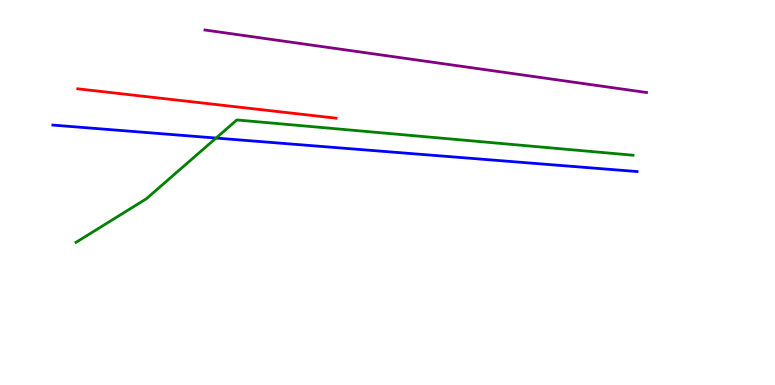[{'lines': ['blue', 'red'], 'intersections': []}, {'lines': ['green', 'red'], 'intersections': []}, {'lines': ['purple', 'red'], 'intersections': []}, {'lines': ['blue', 'green'], 'intersections': [{'x': 2.79, 'y': 6.41}]}, {'lines': ['blue', 'purple'], 'intersections': []}, {'lines': ['green', 'purple'], 'intersections': []}]